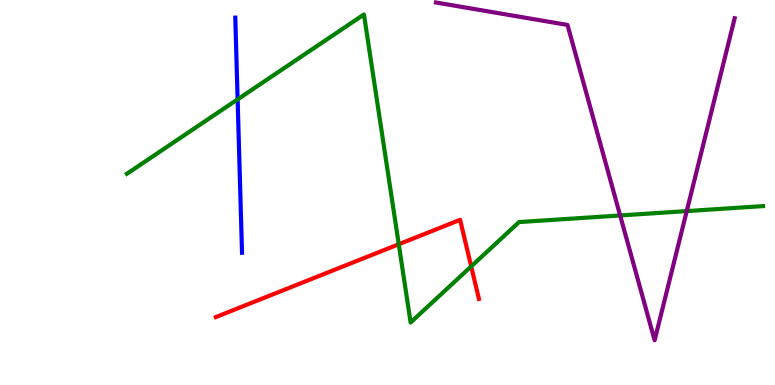[{'lines': ['blue', 'red'], 'intersections': []}, {'lines': ['green', 'red'], 'intersections': [{'x': 5.15, 'y': 3.66}, {'x': 6.08, 'y': 3.08}]}, {'lines': ['purple', 'red'], 'intersections': []}, {'lines': ['blue', 'green'], 'intersections': [{'x': 3.07, 'y': 7.42}]}, {'lines': ['blue', 'purple'], 'intersections': []}, {'lines': ['green', 'purple'], 'intersections': [{'x': 8.0, 'y': 4.4}, {'x': 8.86, 'y': 4.52}]}]